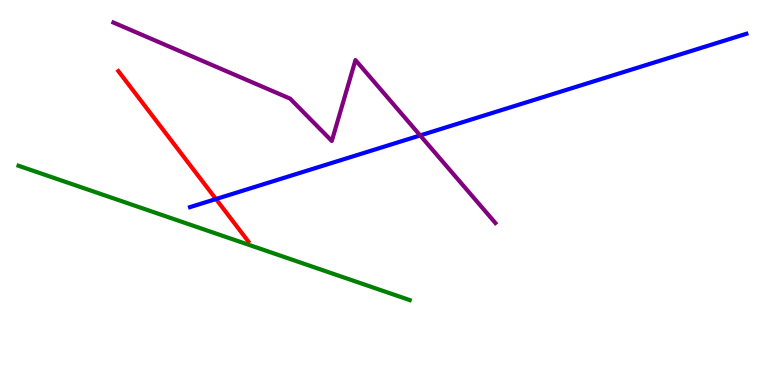[{'lines': ['blue', 'red'], 'intersections': [{'x': 2.79, 'y': 4.83}]}, {'lines': ['green', 'red'], 'intersections': []}, {'lines': ['purple', 'red'], 'intersections': []}, {'lines': ['blue', 'green'], 'intersections': []}, {'lines': ['blue', 'purple'], 'intersections': [{'x': 5.42, 'y': 6.48}]}, {'lines': ['green', 'purple'], 'intersections': []}]